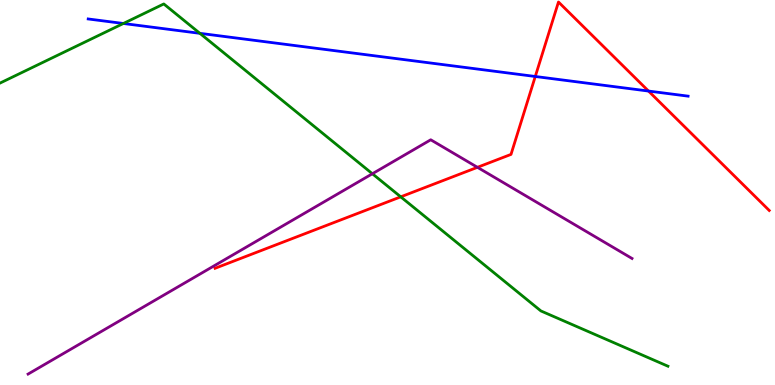[{'lines': ['blue', 'red'], 'intersections': [{'x': 6.91, 'y': 8.01}, {'x': 8.37, 'y': 7.63}]}, {'lines': ['green', 'red'], 'intersections': [{'x': 5.17, 'y': 4.89}]}, {'lines': ['purple', 'red'], 'intersections': [{'x': 6.16, 'y': 5.65}]}, {'lines': ['blue', 'green'], 'intersections': [{'x': 1.59, 'y': 9.39}, {'x': 2.58, 'y': 9.13}]}, {'lines': ['blue', 'purple'], 'intersections': []}, {'lines': ['green', 'purple'], 'intersections': [{'x': 4.8, 'y': 5.49}]}]